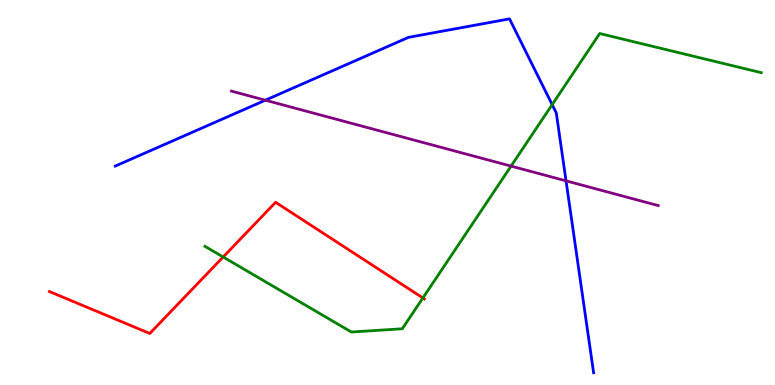[{'lines': ['blue', 'red'], 'intersections': []}, {'lines': ['green', 'red'], 'intersections': [{'x': 2.88, 'y': 3.33}, {'x': 5.46, 'y': 2.26}]}, {'lines': ['purple', 'red'], 'intersections': []}, {'lines': ['blue', 'green'], 'intersections': [{'x': 7.12, 'y': 7.28}]}, {'lines': ['blue', 'purple'], 'intersections': [{'x': 3.42, 'y': 7.4}, {'x': 7.3, 'y': 5.3}]}, {'lines': ['green', 'purple'], 'intersections': [{'x': 6.59, 'y': 5.69}]}]